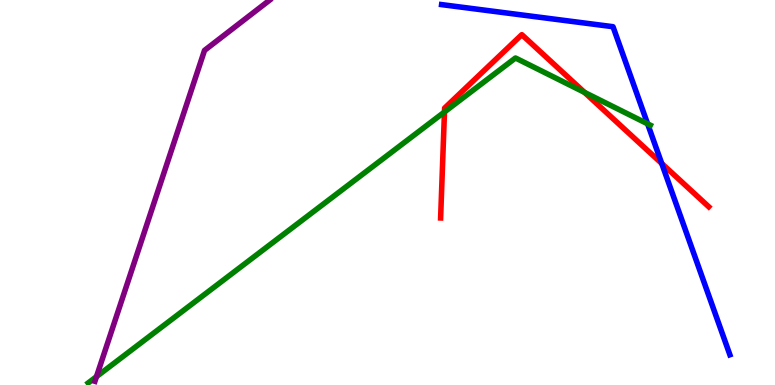[{'lines': ['blue', 'red'], 'intersections': [{'x': 8.54, 'y': 5.75}]}, {'lines': ['green', 'red'], 'intersections': [{'x': 5.74, 'y': 7.09}, {'x': 7.54, 'y': 7.6}]}, {'lines': ['purple', 'red'], 'intersections': []}, {'lines': ['blue', 'green'], 'intersections': [{'x': 8.36, 'y': 6.78}]}, {'lines': ['blue', 'purple'], 'intersections': []}, {'lines': ['green', 'purple'], 'intersections': [{'x': 1.24, 'y': 0.217}]}]